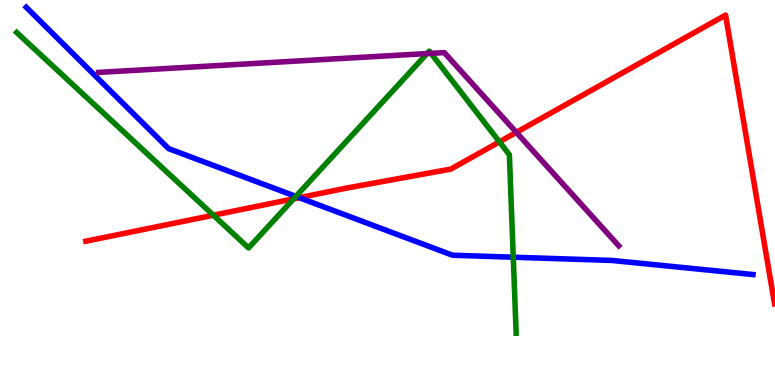[{'lines': ['blue', 'red'], 'intersections': [{'x': 3.86, 'y': 4.87}]}, {'lines': ['green', 'red'], 'intersections': [{'x': 2.75, 'y': 4.41}, {'x': 3.79, 'y': 4.83}, {'x': 6.44, 'y': 6.32}]}, {'lines': ['purple', 'red'], 'intersections': [{'x': 6.66, 'y': 6.56}]}, {'lines': ['blue', 'green'], 'intersections': [{'x': 3.82, 'y': 4.9}, {'x': 6.62, 'y': 3.32}]}, {'lines': ['blue', 'purple'], 'intersections': []}, {'lines': ['green', 'purple'], 'intersections': [{'x': 5.51, 'y': 8.61}, {'x': 5.56, 'y': 8.61}]}]